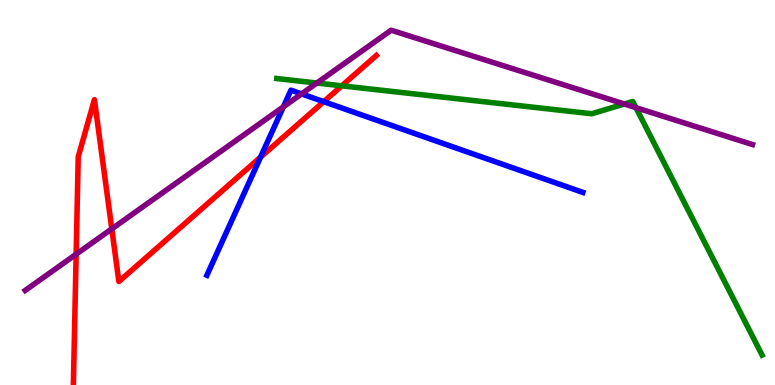[{'lines': ['blue', 'red'], 'intersections': [{'x': 3.36, 'y': 5.92}, {'x': 4.18, 'y': 7.36}]}, {'lines': ['green', 'red'], 'intersections': [{'x': 4.41, 'y': 7.77}]}, {'lines': ['purple', 'red'], 'intersections': [{'x': 0.983, 'y': 3.4}, {'x': 1.44, 'y': 4.06}]}, {'lines': ['blue', 'green'], 'intersections': []}, {'lines': ['blue', 'purple'], 'intersections': [{'x': 3.66, 'y': 7.22}, {'x': 3.89, 'y': 7.56}]}, {'lines': ['green', 'purple'], 'intersections': [{'x': 4.09, 'y': 7.84}, {'x': 8.06, 'y': 7.3}, {'x': 8.21, 'y': 7.2}]}]